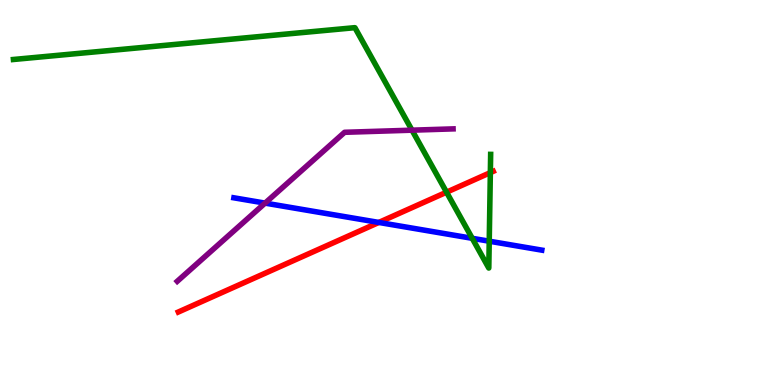[{'lines': ['blue', 'red'], 'intersections': [{'x': 4.89, 'y': 4.22}]}, {'lines': ['green', 'red'], 'intersections': [{'x': 5.76, 'y': 5.01}, {'x': 6.33, 'y': 5.52}]}, {'lines': ['purple', 'red'], 'intersections': []}, {'lines': ['blue', 'green'], 'intersections': [{'x': 6.09, 'y': 3.81}, {'x': 6.31, 'y': 3.73}]}, {'lines': ['blue', 'purple'], 'intersections': [{'x': 3.42, 'y': 4.72}]}, {'lines': ['green', 'purple'], 'intersections': [{'x': 5.32, 'y': 6.62}]}]